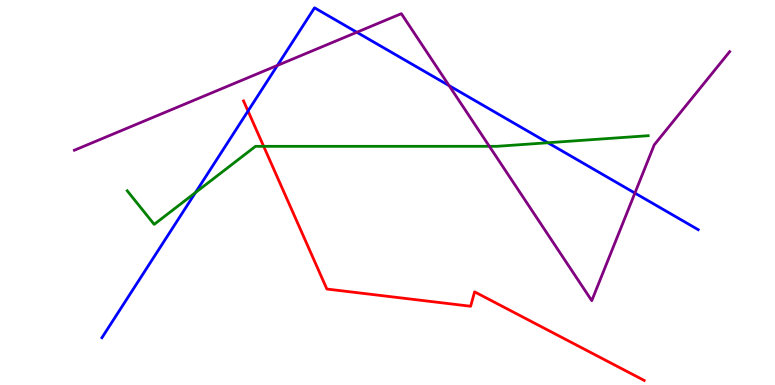[{'lines': ['blue', 'red'], 'intersections': [{'x': 3.2, 'y': 7.12}]}, {'lines': ['green', 'red'], 'intersections': [{'x': 3.4, 'y': 6.2}]}, {'lines': ['purple', 'red'], 'intersections': []}, {'lines': ['blue', 'green'], 'intersections': [{'x': 2.52, 'y': 5.0}, {'x': 7.07, 'y': 6.29}]}, {'lines': ['blue', 'purple'], 'intersections': [{'x': 3.58, 'y': 8.3}, {'x': 4.6, 'y': 9.16}, {'x': 5.79, 'y': 7.78}, {'x': 8.19, 'y': 4.99}]}, {'lines': ['green', 'purple'], 'intersections': [{'x': 6.31, 'y': 6.2}]}]